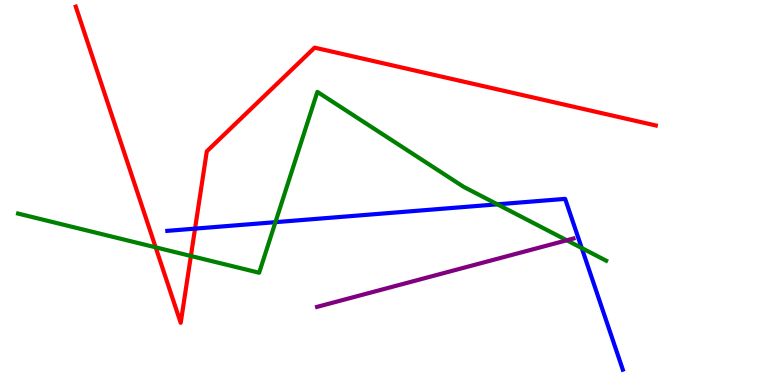[{'lines': ['blue', 'red'], 'intersections': [{'x': 2.52, 'y': 4.06}]}, {'lines': ['green', 'red'], 'intersections': [{'x': 2.01, 'y': 3.58}, {'x': 2.46, 'y': 3.35}]}, {'lines': ['purple', 'red'], 'intersections': []}, {'lines': ['blue', 'green'], 'intersections': [{'x': 3.55, 'y': 4.23}, {'x': 6.42, 'y': 4.69}, {'x': 7.51, 'y': 3.56}]}, {'lines': ['blue', 'purple'], 'intersections': []}, {'lines': ['green', 'purple'], 'intersections': [{'x': 7.31, 'y': 3.76}]}]